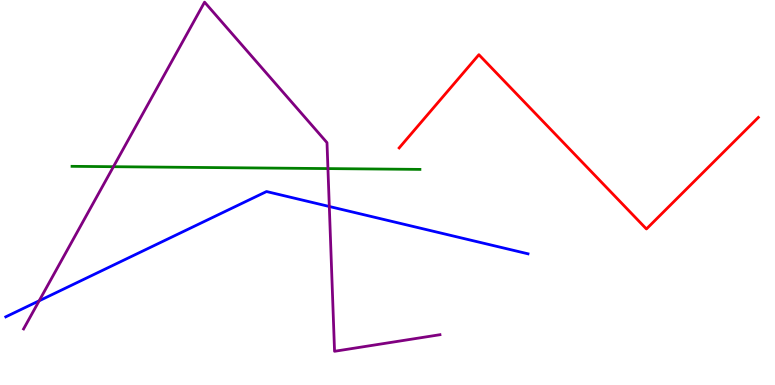[{'lines': ['blue', 'red'], 'intersections': []}, {'lines': ['green', 'red'], 'intersections': []}, {'lines': ['purple', 'red'], 'intersections': []}, {'lines': ['blue', 'green'], 'intersections': []}, {'lines': ['blue', 'purple'], 'intersections': [{'x': 0.505, 'y': 2.19}, {'x': 4.25, 'y': 4.64}]}, {'lines': ['green', 'purple'], 'intersections': [{'x': 1.46, 'y': 5.67}, {'x': 4.23, 'y': 5.62}]}]